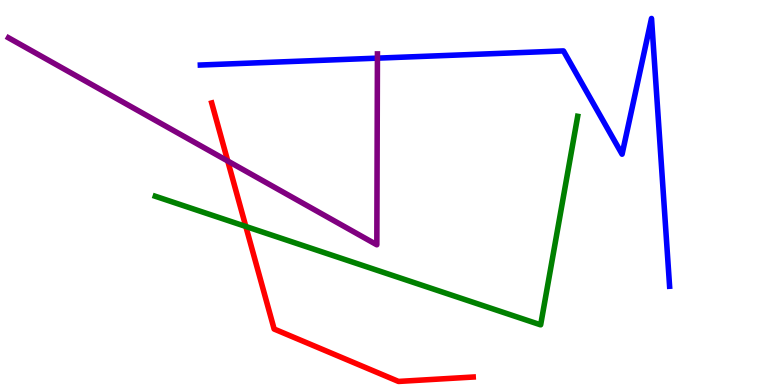[{'lines': ['blue', 'red'], 'intersections': []}, {'lines': ['green', 'red'], 'intersections': [{'x': 3.17, 'y': 4.12}]}, {'lines': ['purple', 'red'], 'intersections': [{'x': 2.94, 'y': 5.82}]}, {'lines': ['blue', 'green'], 'intersections': []}, {'lines': ['blue', 'purple'], 'intersections': [{'x': 4.87, 'y': 8.49}]}, {'lines': ['green', 'purple'], 'intersections': []}]